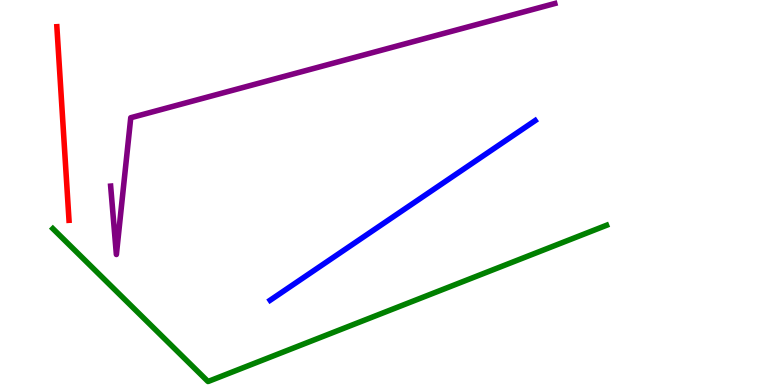[{'lines': ['blue', 'red'], 'intersections': []}, {'lines': ['green', 'red'], 'intersections': []}, {'lines': ['purple', 'red'], 'intersections': []}, {'lines': ['blue', 'green'], 'intersections': []}, {'lines': ['blue', 'purple'], 'intersections': []}, {'lines': ['green', 'purple'], 'intersections': []}]